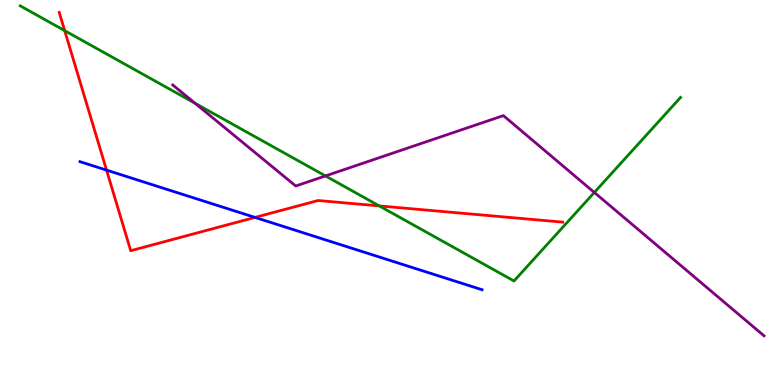[{'lines': ['blue', 'red'], 'intersections': [{'x': 1.37, 'y': 5.58}, {'x': 3.29, 'y': 4.35}]}, {'lines': ['green', 'red'], 'intersections': [{'x': 0.835, 'y': 9.2}, {'x': 4.89, 'y': 4.65}]}, {'lines': ['purple', 'red'], 'intersections': []}, {'lines': ['blue', 'green'], 'intersections': []}, {'lines': ['blue', 'purple'], 'intersections': []}, {'lines': ['green', 'purple'], 'intersections': [{'x': 2.52, 'y': 7.32}, {'x': 4.2, 'y': 5.43}, {'x': 7.67, 'y': 5.0}]}]